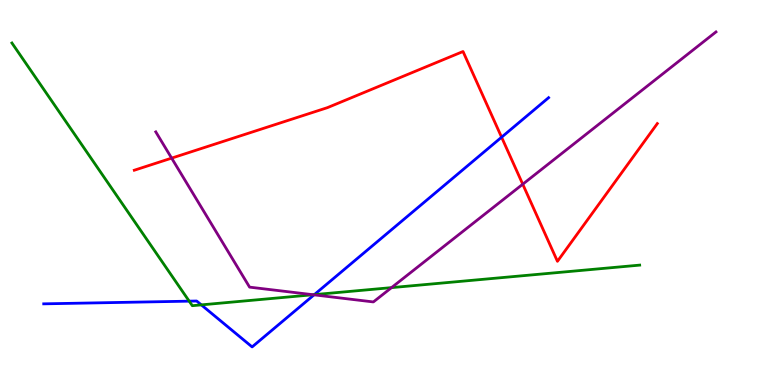[{'lines': ['blue', 'red'], 'intersections': [{'x': 6.47, 'y': 6.44}]}, {'lines': ['green', 'red'], 'intersections': []}, {'lines': ['purple', 'red'], 'intersections': [{'x': 2.21, 'y': 5.89}, {'x': 6.75, 'y': 5.22}]}, {'lines': ['blue', 'green'], 'intersections': [{'x': 2.44, 'y': 2.18}, {'x': 2.6, 'y': 2.08}, {'x': 4.06, 'y': 2.35}]}, {'lines': ['blue', 'purple'], 'intersections': [{'x': 4.05, 'y': 2.34}]}, {'lines': ['green', 'purple'], 'intersections': [{'x': 4.04, 'y': 2.34}, {'x': 5.05, 'y': 2.53}]}]